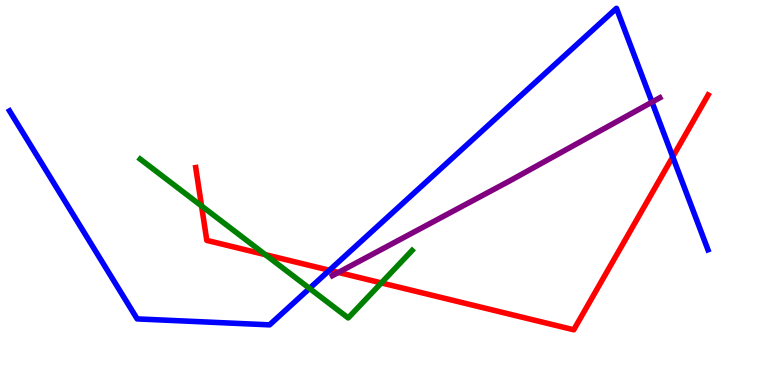[{'lines': ['blue', 'red'], 'intersections': [{'x': 4.25, 'y': 2.98}, {'x': 8.68, 'y': 5.93}]}, {'lines': ['green', 'red'], 'intersections': [{'x': 2.6, 'y': 4.65}, {'x': 3.42, 'y': 3.39}, {'x': 4.92, 'y': 2.65}]}, {'lines': ['purple', 'red'], 'intersections': [{'x': 4.37, 'y': 2.92}]}, {'lines': ['blue', 'green'], 'intersections': [{'x': 3.99, 'y': 2.51}]}, {'lines': ['blue', 'purple'], 'intersections': [{'x': 8.41, 'y': 7.35}]}, {'lines': ['green', 'purple'], 'intersections': []}]